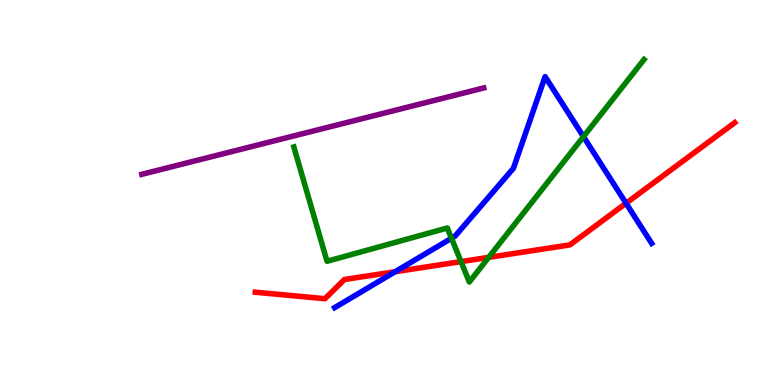[{'lines': ['blue', 'red'], 'intersections': [{'x': 5.1, 'y': 2.94}, {'x': 8.08, 'y': 4.72}]}, {'lines': ['green', 'red'], 'intersections': [{'x': 5.95, 'y': 3.2}, {'x': 6.31, 'y': 3.32}]}, {'lines': ['purple', 'red'], 'intersections': []}, {'lines': ['blue', 'green'], 'intersections': [{'x': 5.83, 'y': 3.81}, {'x': 7.53, 'y': 6.45}]}, {'lines': ['blue', 'purple'], 'intersections': []}, {'lines': ['green', 'purple'], 'intersections': []}]